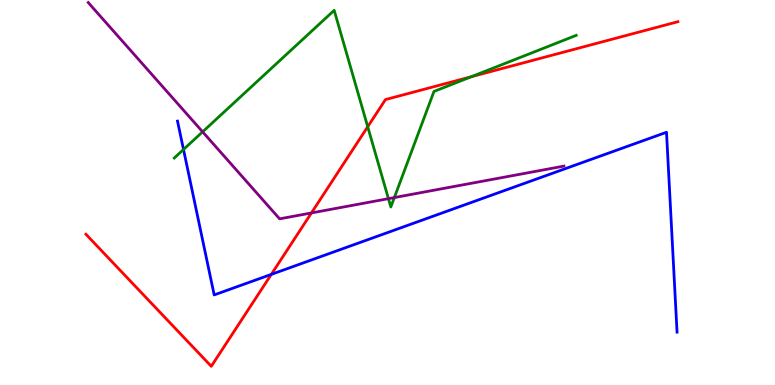[{'lines': ['blue', 'red'], 'intersections': [{'x': 3.5, 'y': 2.87}]}, {'lines': ['green', 'red'], 'intersections': [{'x': 4.74, 'y': 6.71}, {'x': 6.08, 'y': 8.01}]}, {'lines': ['purple', 'red'], 'intersections': [{'x': 4.02, 'y': 4.47}]}, {'lines': ['blue', 'green'], 'intersections': [{'x': 2.37, 'y': 6.12}]}, {'lines': ['blue', 'purple'], 'intersections': []}, {'lines': ['green', 'purple'], 'intersections': [{'x': 2.61, 'y': 6.58}, {'x': 5.01, 'y': 4.84}, {'x': 5.09, 'y': 4.87}]}]